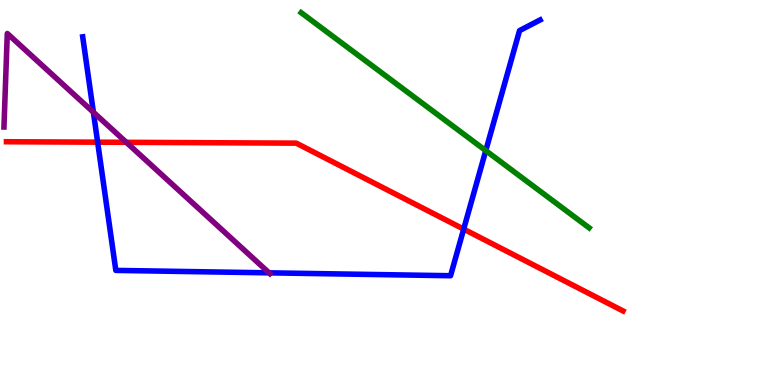[{'lines': ['blue', 'red'], 'intersections': [{'x': 1.26, 'y': 6.31}, {'x': 5.98, 'y': 4.05}]}, {'lines': ['green', 'red'], 'intersections': []}, {'lines': ['purple', 'red'], 'intersections': [{'x': 1.63, 'y': 6.3}]}, {'lines': ['blue', 'green'], 'intersections': [{'x': 6.27, 'y': 6.09}]}, {'lines': ['blue', 'purple'], 'intersections': [{'x': 1.21, 'y': 7.09}, {'x': 3.47, 'y': 2.91}]}, {'lines': ['green', 'purple'], 'intersections': []}]